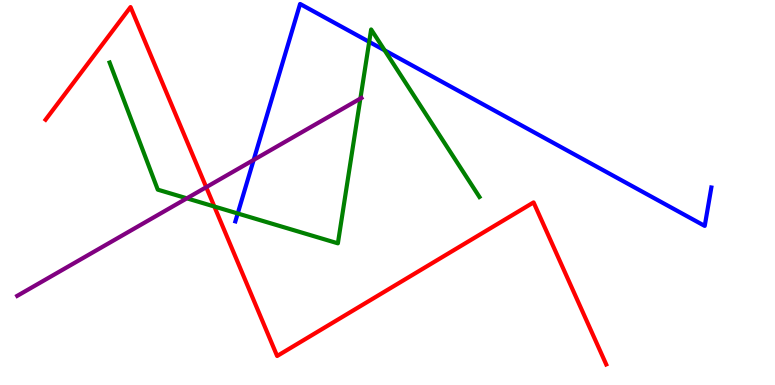[{'lines': ['blue', 'red'], 'intersections': []}, {'lines': ['green', 'red'], 'intersections': [{'x': 2.77, 'y': 4.64}]}, {'lines': ['purple', 'red'], 'intersections': [{'x': 2.66, 'y': 5.14}]}, {'lines': ['blue', 'green'], 'intersections': [{'x': 3.07, 'y': 4.46}, {'x': 4.76, 'y': 8.91}, {'x': 4.96, 'y': 8.69}]}, {'lines': ['blue', 'purple'], 'intersections': [{'x': 3.27, 'y': 5.85}]}, {'lines': ['green', 'purple'], 'intersections': [{'x': 2.41, 'y': 4.85}, {'x': 4.65, 'y': 7.44}]}]